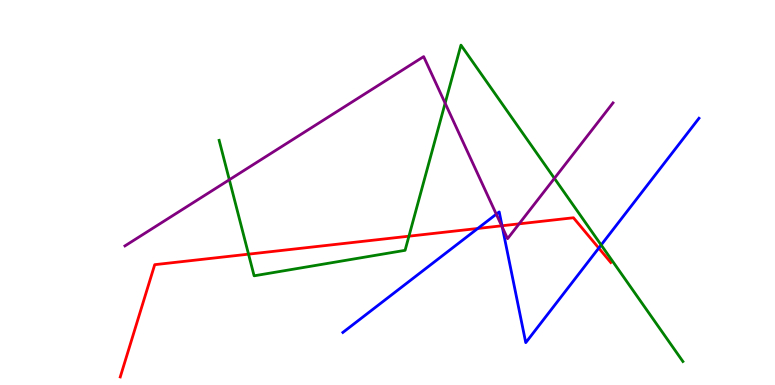[{'lines': ['blue', 'red'], 'intersections': [{'x': 6.16, 'y': 4.07}, {'x': 6.48, 'y': 4.14}, {'x': 7.73, 'y': 3.56}]}, {'lines': ['green', 'red'], 'intersections': [{'x': 3.21, 'y': 3.4}, {'x': 5.28, 'y': 3.87}]}, {'lines': ['purple', 'red'], 'intersections': [{'x': 6.47, 'y': 4.13}, {'x': 6.7, 'y': 4.19}]}, {'lines': ['blue', 'green'], 'intersections': [{'x': 7.76, 'y': 3.64}]}, {'lines': ['blue', 'purple'], 'intersections': [{'x': 6.4, 'y': 4.44}, {'x': 6.48, 'y': 4.1}]}, {'lines': ['green', 'purple'], 'intersections': [{'x': 2.96, 'y': 5.33}, {'x': 5.74, 'y': 7.32}, {'x': 7.15, 'y': 5.37}]}]